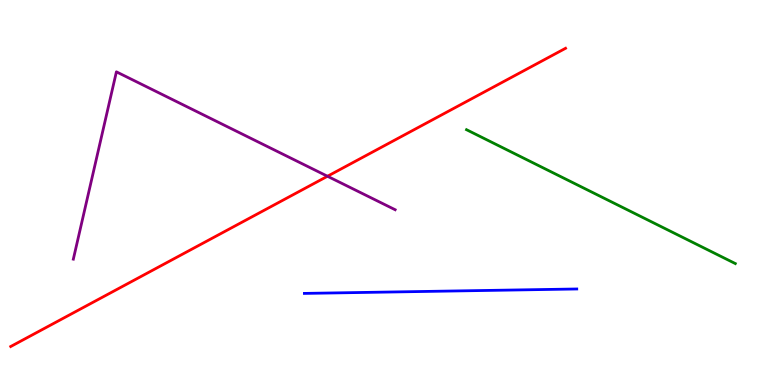[{'lines': ['blue', 'red'], 'intersections': []}, {'lines': ['green', 'red'], 'intersections': []}, {'lines': ['purple', 'red'], 'intersections': [{'x': 4.23, 'y': 5.42}]}, {'lines': ['blue', 'green'], 'intersections': []}, {'lines': ['blue', 'purple'], 'intersections': []}, {'lines': ['green', 'purple'], 'intersections': []}]